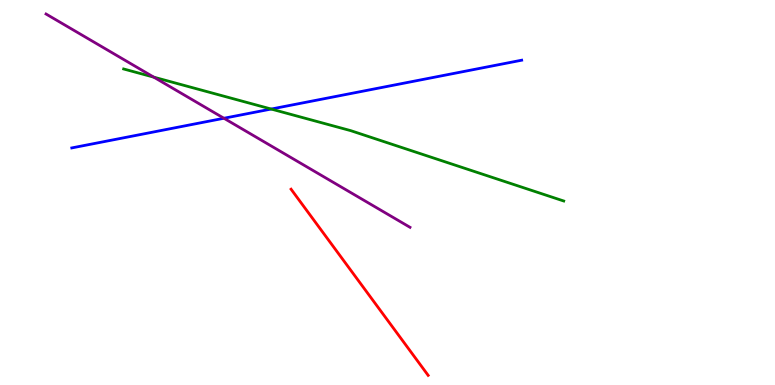[{'lines': ['blue', 'red'], 'intersections': []}, {'lines': ['green', 'red'], 'intersections': []}, {'lines': ['purple', 'red'], 'intersections': []}, {'lines': ['blue', 'green'], 'intersections': [{'x': 3.5, 'y': 7.17}]}, {'lines': ['blue', 'purple'], 'intersections': [{'x': 2.89, 'y': 6.93}]}, {'lines': ['green', 'purple'], 'intersections': [{'x': 1.98, 'y': 8.0}]}]